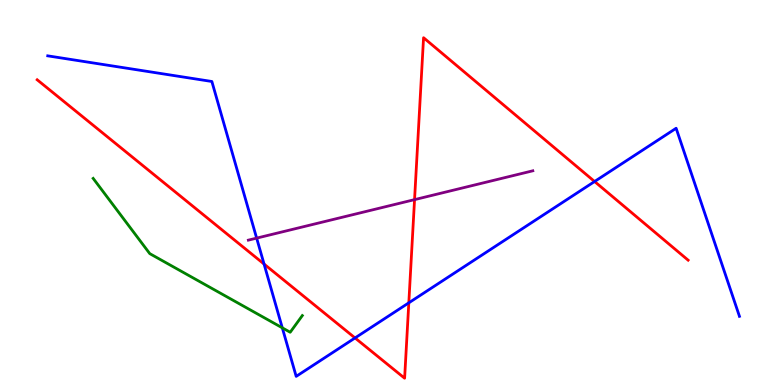[{'lines': ['blue', 'red'], 'intersections': [{'x': 3.41, 'y': 3.14}, {'x': 4.58, 'y': 1.22}, {'x': 5.27, 'y': 2.13}, {'x': 7.67, 'y': 5.29}]}, {'lines': ['green', 'red'], 'intersections': []}, {'lines': ['purple', 'red'], 'intersections': [{'x': 5.35, 'y': 4.81}]}, {'lines': ['blue', 'green'], 'intersections': [{'x': 3.64, 'y': 1.48}]}, {'lines': ['blue', 'purple'], 'intersections': [{'x': 3.31, 'y': 3.81}]}, {'lines': ['green', 'purple'], 'intersections': []}]